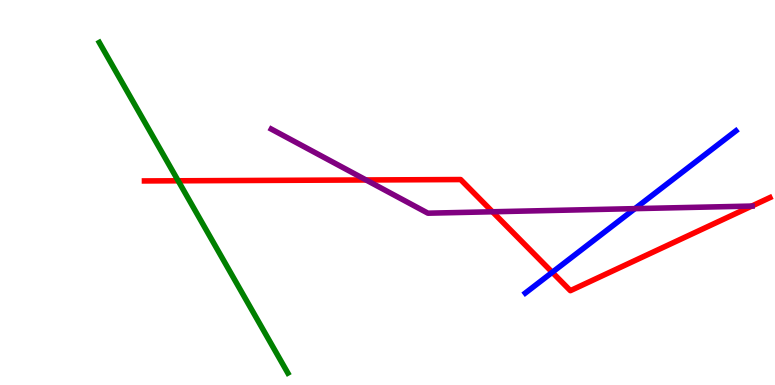[{'lines': ['blue', 'red'], 'intersections': [{'x': 7.13, 'y': 2.93}]}, {'lines': ['green', 'red'], 'intersections': [{'x': 2.3, 'y': 5.3}]}, {'lines': ['purple', 'red'], 'intersections': [{'x': 4.72, 'y': 5.33}, {'x': 6.35, 'y': 4.5}, {'x': 9.7, 'y': 4.65}]}, {'lines': ['blue', 'green'], 'intersections': []}, {'lines': ['blue', 'purple'], 'intersections': [{'x': 8.19, 'y': 4.58}]}, {'lines': ['green', 'purple'], 'intersections': []}]